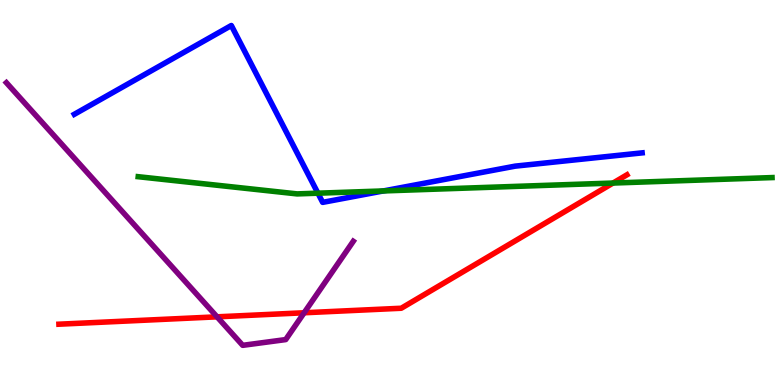[{'lines': ['blue', 'red'], 'intersections': []}, {'lines': ['green', 'red'], 'intersections': [{'x': 7.91, 'y': 5.25}]}, {'lines': ['purple', 'red'], 'intersections': [{'x': 2.8, 'y': 1.77}, {'x': 3.92, 'y': 1.88}]}, {'lines': ['blue', 'green'], 'intersections': [{'x': 4.1, 'y': 4.98}, {'x': 4.95, 'y': 5.04}]}, {'lines': ['blue', 'purple'], 'intersections': []}, {'lines': ['green', 'purple'], 'intersections': []}]